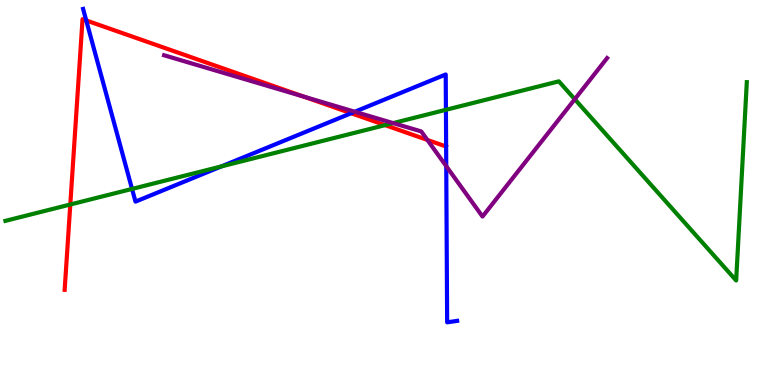[{'lines': ['blue', 'red'], 'intersections': [{'x': 1.11, 'y': 9.47}, {'x': 4.53, 'y': 7.06}]}, {'lines': ['green', 'red'], 'intersections': [{'x': 0.907, 'y': 4.69}, {'x': 4.97, 'y': 6.75}]}, {'lines': ['purple', 'red'], 'intersections': [{'x': 3.92, 'y': 7.49}, {'x': 5.51, 'y': 6.37}]}, {'lines': ['blue', 'green'], 'intersections': [{'x': 1.7, 'y': 5.09}, {'x': 2.86, 'y': 5.68}, {'x': 5.75, 'y': 7.15}]}, {'lines': ['blue', 'purple'], 'intersections': [{'x': 4.58, 'y': 7.1}, {'x': 5.76, 'y': 5.68}]}, {'lines': ['green', 'purple'], 'intersections': [{'x': 5.07, 'y': 6.8}, {'x': 7.42, 'y': 7.42}]}]